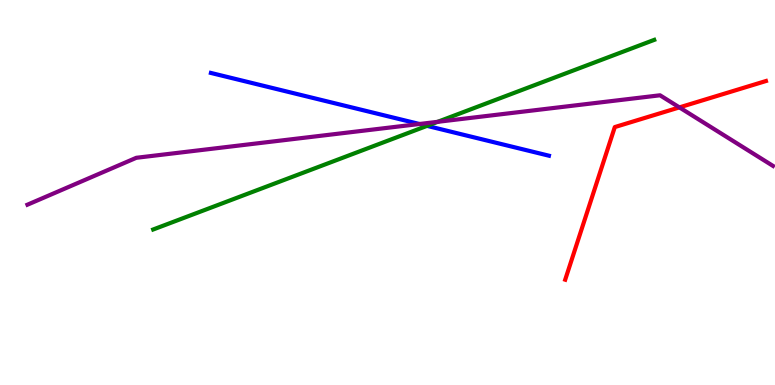[{'lines': ['blue', 'red'], 'intersections': []}, {'lines': ['green', 'red'], 'intersections': []}, {'lines': ['purple', 'red'], 'intersections': [{'x': 8.77, 'y': 7.21}]}, {'lines': ['blue', 'green'], 'intersections': [{'x': 5.51, 'y': 6.73}]}, {'lines': ['blue', 'purple'], 'intersections': [{'x': 5.41, 'y': 6.78}]}, {'lines': ['green', 'purple'], 'intersections': [{'x': 5.65, 'y': 6.84}]}]